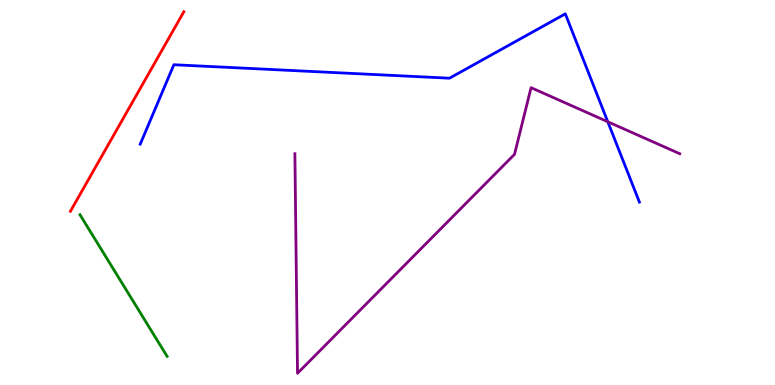[{'lines': ['blue', 'red'], 'intersections': []}, {'lines': ['green', 'red'], 'intersections': []}, {'lines': ['purple', 'red'], 'intersections': []}, {'lines': ['blue', 'green'], 'intersections': []}, {'lines': ['blue', 'purple'], 'intersections': [{'x': 7.84, 'y': 6.84}]}, {'lines': ['green', 'purple'], 'intersections': []}]